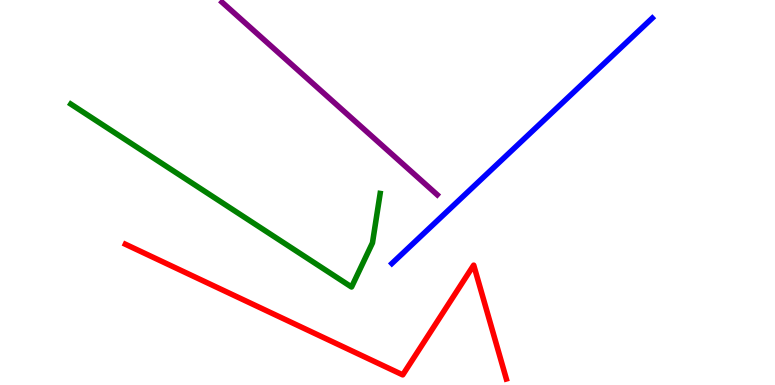[{'lines': ['blue', 'red'], 'intersections': []}, {'lines': ['green', 'red'], 'intersections': []}, {'lines': ['purple', 'red'], 'intersections': []}, {'lines': ['blue', 'green'], 'intersections': []}, {'lines': ['blue', 'purple'], 'intersections': []}, {'lines': ['green', 'purple'], 'intersections': []}]